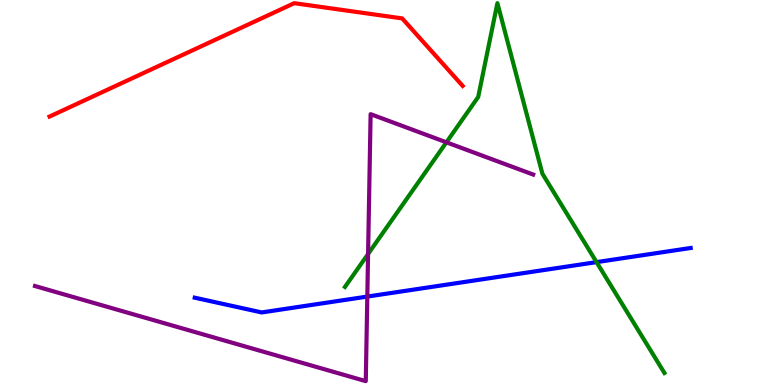[{'lines': ['blue', 'red'], 'intersections': []}, {'lines': ['green', 'red'], 'intersections': []}, {'lines': ['purple', 'red'], 'intersections': []}, {'lines': ['blue', 'green'], 'intersections': [{'x': 7.7, 'y': 3.19}]}, {'lines': ['blue', 'purple'], 'intersections': [{'x': 4.74, 'y': 2.3}]}, {'lines': ['green', 'purple'], 'intersections': [{'x': 4.75, 'y': 3.4}, {'x': 5.76, 'y': 6.3}]}]